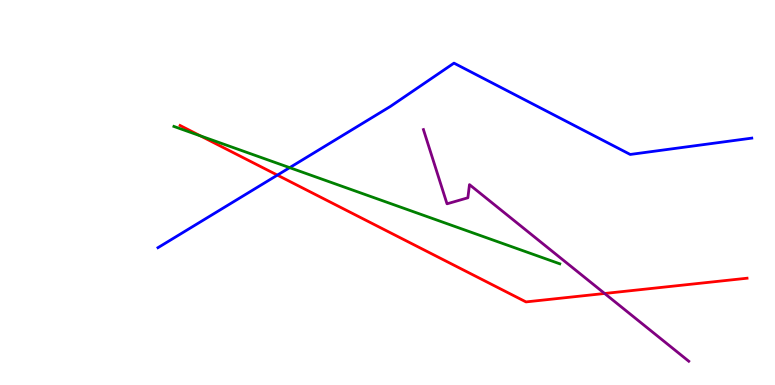[{'lines': ['blue', 'red'], 'intersections': [{'x': 3.58, 'y': 5.45}]}, {'lines': ['green', 'red'], 'intersections': [{'x': 2.59, 'y': 6.47}]}, {'lines': ['purple', 'red'], 'intersections': [{'x': 7.8, 'y': 2.38}]}, {'lines': ['blue', 'green'], 'intersections': [{'x': 3.74, 'y': 5.65}]}, {'lines': ['blue', 'purple'], 'intersections': []}, {'lines': ['green', 'purple'], 'intersections': []}]